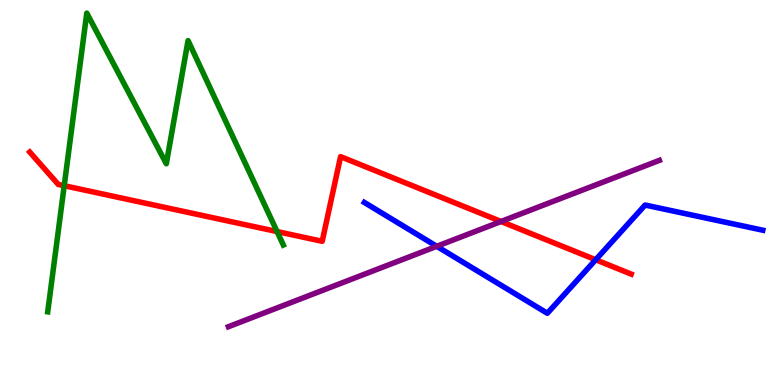[{'lines': ['blue', 'red'], 'intersections': [{'x': 7.69, 'y': 3.25}]}, {'lines': ['green', 'red'], 'intersections': [{'x': 0.829, 'y': 5.18}, {'x': 3.58, 'y': 3.99}]}, {'lines': ['purple', 'red'], 'intersections': [{'x': 6.46, 'y': 4.25}]}, {'lines': ['blue', 'green'], 'intersections': []}, {'lines': ['blue', 'purple'], 'intersections': [{'x': 5.64, 'y': 3.6}]}, {'lines': ['green', 'purple'], 'intersections': []}]